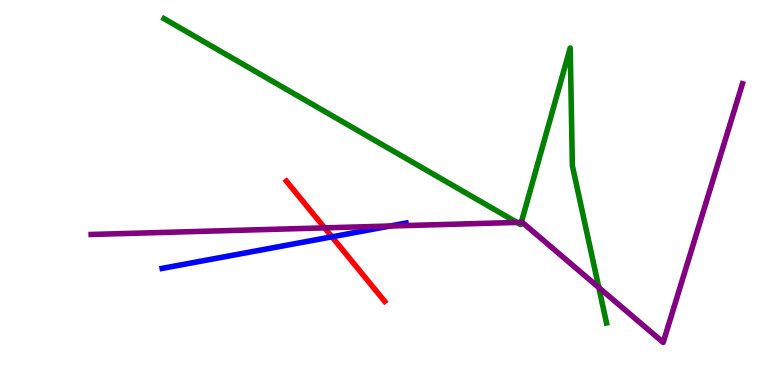[{'lines': ['blue', 'red'], 'intersections': [{'x': 4.28, 'y': 3.85}]}, {'lines': ['green', 'red'], 'intersections': []}, {'lines': ['purple', 'red'], 'intersections': [{'x': 4.19, 'y': 4.08}]}, {'lines': ['blue', 'green'], 'intersections': []}, {'lines': ['blue', 'purple'], 'intersections': [{'x': 5.03, 'y': 4.13}]}, {'lines': ['green', 'purple'], 'intersections': [{'x': 6.67, 'y': 4.22}, {'x': 6.73, 'y': 4.23}, {'x': 7.73, 'y': 2.53}]}]